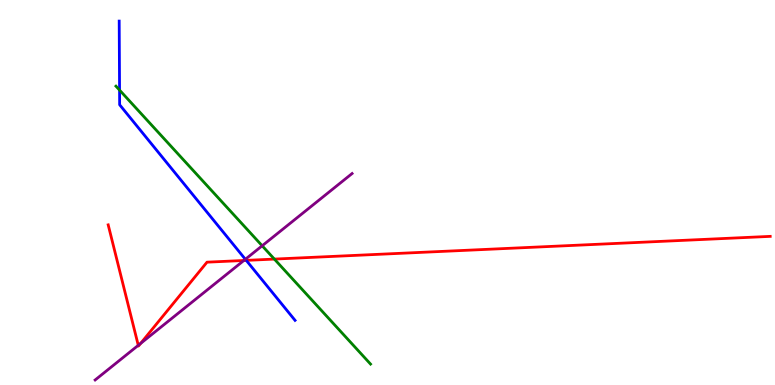[{'lines': ['blue', 'red'], 'intersections': [{'x': 3.18, 'y': 3.24}]}, {'lines': ['green', 'red'], 'intersections': [{'x': 3.54, 'y': 3.27}]}, {'lines': ['purple', 'red'], 'intersections': [{'x': 1.78, 'y': 1.03}, {'x': 1.81, 'y': 1.08}, {'x': 3.15, 'y': 3.23}]}, {'lines': ['blue', 'green'], 'intersections': [{'x': 1.54, 'y': 7.66}]}, {'lines': ['blue', 'purple'], 'intersections': [{'x': 3.17, 'y': 3.27}]}, {'lines': ['green', 'purple'], 'intersections': [{'x': 3.38, 'y': 3.62}]}]